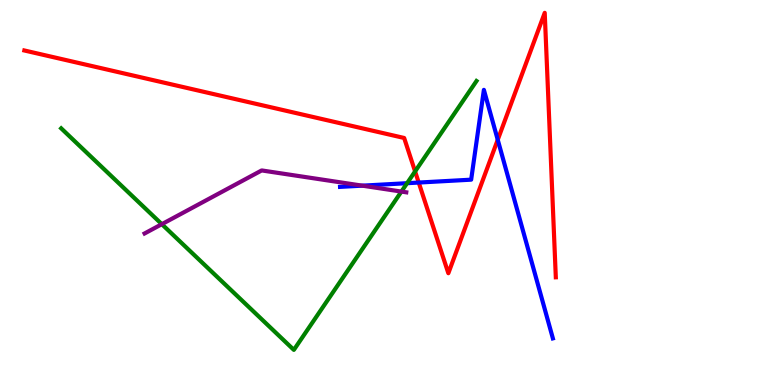[{'lines': ['blue', 'red'], 'intersections': [{'x': 5.4, 'y': 5.26}, {'x': 6.42, 'y': 6.37}]}, {'lines': ['green', 'red'], 'intersections': [{'x': 5.36, 'y': 5.55}]}, {'lines': ['purple', 'red'], 'intersections': []}, {'lines': ['blue', 'green'], 'intersections': [{'x': 5.25, 'y': 5.24}]}, {'lines': ['blue', 'purple'], 'intersections': [{'x': 4.67, 'y': 5.18}]}, {'lines': ['green', 'purple'], 'intersections': [{'x': 2.09, 'y': 4.18}, {'x': 5.18, 'y': 5.02}]}]